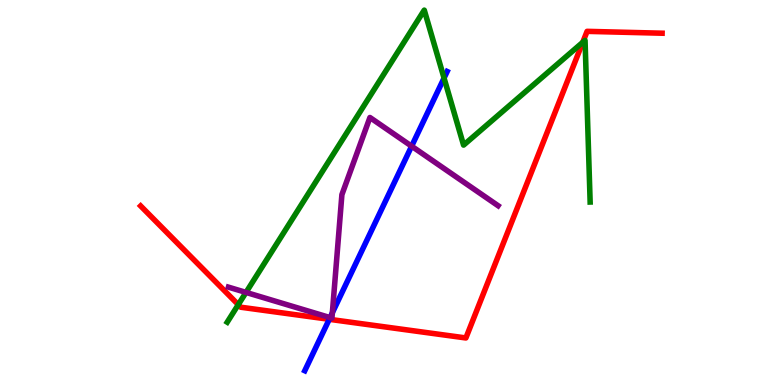[{'lines': ['blue', 'red'], 'intersections': [{'x': 4.25, 'y': 1.71}]}, {'lines': ['green', 'red'], 'intersections': [{'x': 3.07, 'y': 2.09}, {'x': 7.52, 'y': 8.9}]}, {'lines': ['purple', 'red'], 'intersections': []}, {'lines': ['blue', 'green'], 'intersections': [{'x': 5.73, 'y': 7.97}]}, {'lines': ['blue', 'purple'], 'intersections': [{'x': 4.26, 'y': 1.75}, {'x': 4.29, 'y': 1.88}, {'x': 5.31, 'y': 6.2}]}, {'lines': ['green', 'purple'], 'intersections': [{'x': 3.17, 'y': 2.4}]}]